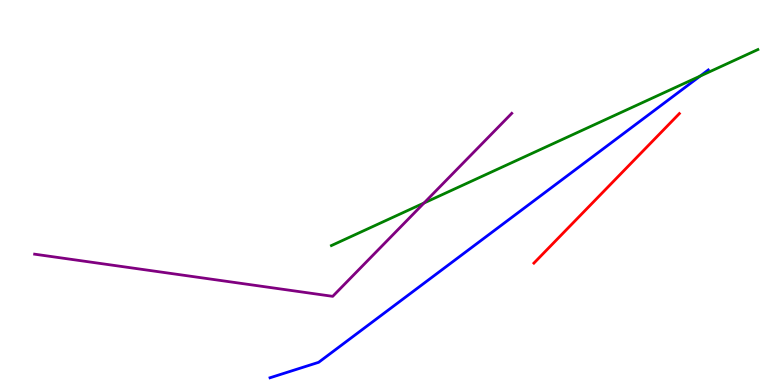[{'lines': ['blue', 'red'], 'intersections': []}, {'lines': ['green', 'red'], 'intersections': []}, {'lines': ['purple', 'red'], 'intersections': []}, {'lines': ['blue', 'green'], 'intersections': [{'x': 9.03, 'y': 8.02}]}, {'lines': ['blue', 'purple'], 'intersections': []}, {'lines': ['green', 'purple'], 'intersections': [{'x': 5.47, 'y': 4.73}]}]